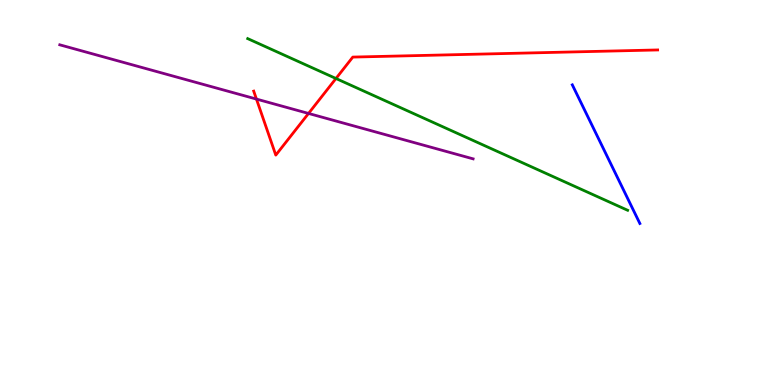[{'lines': ['blue', 'red'], 'intersections': []}, {'lines': ['green', 'red'], 'intersections': [{'x': 4.34, 'y': 7.96}]}, {'lines': ['purple', 'red'], 'intersections': [{'x': 3.31, 'y': 7.43}, {'x': 3.98, 'y': 7.05}]}, {'lines': ['blue', 'green'], 'intersections': []}, {'lines': ['blue', 'purple'], 'intersections': []}, {'lines': ['green', 'purple'], 'intersections': []}]